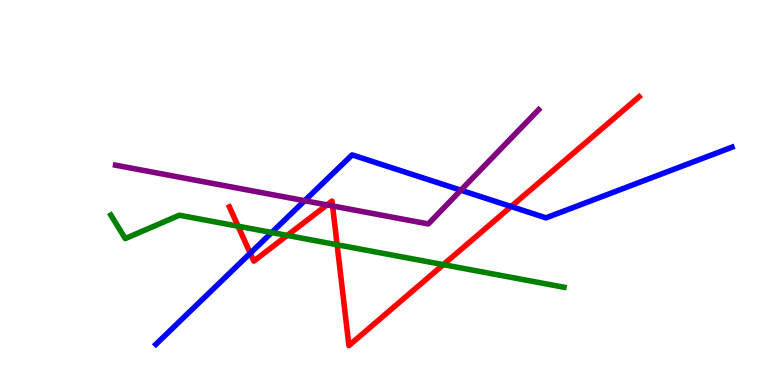[{'lines': ['blue', 'red'], 'intersections': [{'x': 3.23, 'y': 3.42}, {'x': 6.59, 'y': 4.64}]}, {'lines': ['green', 'red'], 'intersections': [{'x': 3.07, 'y': 4.12}, {'x': 3.71, 'y': 3.89}, {'x': 4.35, 'y': 3.64}, {'x': 5.72, 'y': 3.13}]}, {'lines': ['purple', 'red'], 'intersections': [{'x': 4.22, 'y': 4.68}, {'x': 4.29, 'y': 4.65}]}, {'lines': ['blue', 'green'], 'intersections': [{'x': 3.51, 'y': 3.96}]}, {'lines': ['blue', 'purple'], 'intersections': [{'x': 3.93, 'y': 4.79}, {'x': 5.95, 'y': 5.06}]}, {'lines': ['green', 'purple'], 'intersections': []}]